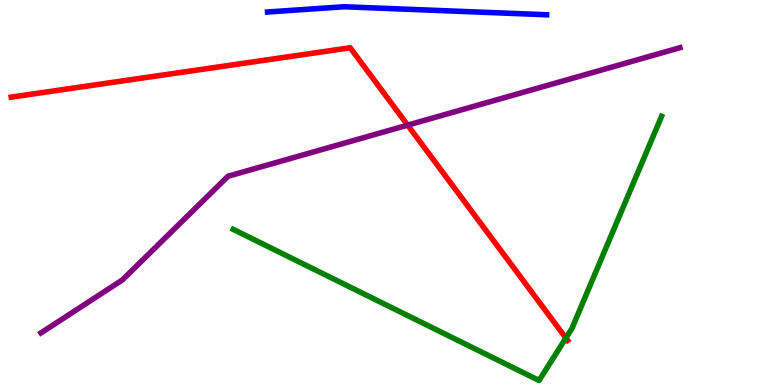[{'lines': ['blue', 'red'], 'intersections': []}, {'lines': ['green', 'red'], 'intersections': [{'x': 7.3, 'y': 1.22}]}, {'lines': ['purple', 'red'], 'intersections': [{'x': 5.26, 'y': 6.75}]}, {'lines': ['blue', 'green'], 'intersections': []}, {'lines': ['blue', 'purple'], 'intersections': []}, {'lines': ['green', 'purple'], 'intersections': []}]